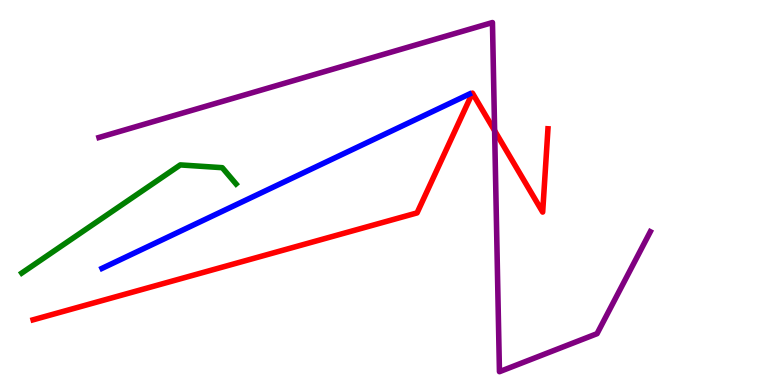[{'lines': ['blue', 'red'], 'intersections': []}, {'lines': ['green', 'red'], 'intersections': []}, {'lines': ['purple', 'red'], 'intersections': [{'x': 6.38, 'y': 6.61}]}, {'lines': ['blue', 'green'], 'intersections': []}, {'lines': ['blue', 'purple'], 'intersections': []}, {'lines': ['green', 'purple'], 'intersections': []}]